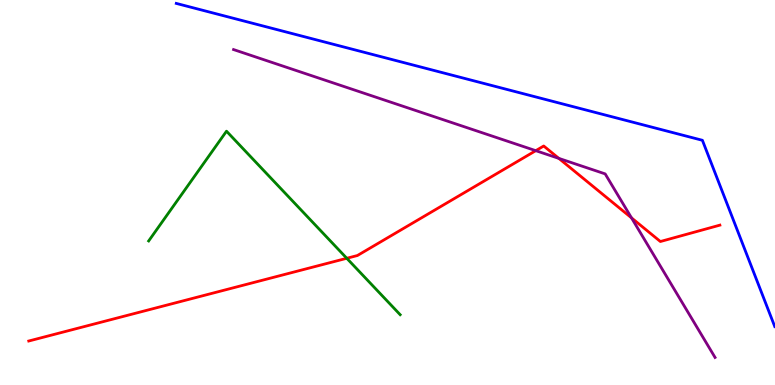[{'lines': ['blue', 'red'], 'intersections': []}, {'lines': ['green', 'red'], 'intersections': [{'x': 4.47, 'y': 3.29}]}, {'lines': ['purple', 'red'], 'intersections': [{'x': 6.91, 'y': 6.09}, {'x': 7.21, 'y': 5.89}, {'x': 8.15, 'y': 4.34}]}, {'lines': ['blue', 'green'], 'intersections': []}, {'lines': ['blue', 'purple'], 'intersections': []}, {'lines': ['green', 'purple'], 'intersections': []}]